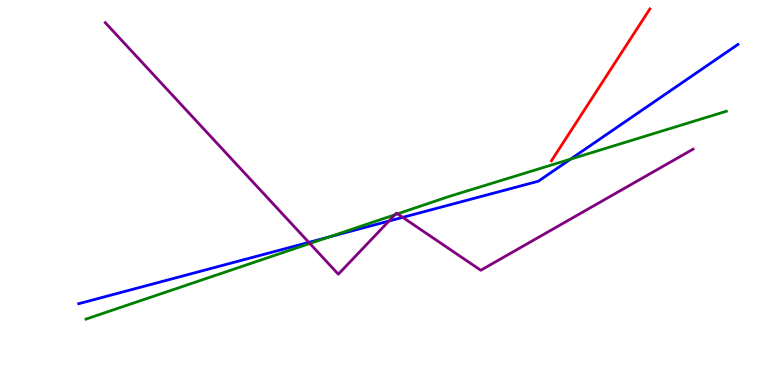[{'lines': ['blue', 'red'], 'intersections': []}, {'lines': ['green', 'red'], 'intersections': []}, {'lines': ['purple', 'red'], 'intersections': []}, {'lines': ['blue', 'green'], 'intersections': [{'x': 4.25, 'y': 3.84}, {'x': 7.36, 'y': 5.87}]}, {'lines': ['blue', 'purple'], 'intersections': [{'x': 3.98, 'y': 3.7}, {'x': 5.02, 'y': 4.26}, {'x': 5.2, 'y': 4.35}]}, {'lines': ['green', 'purple'], 'intersections': [{'x': 4.0, 'y': 3.68}, {'x': 5.1, 'y': 4.42}, {'x': 5.13, 'y': 4.45}]}]